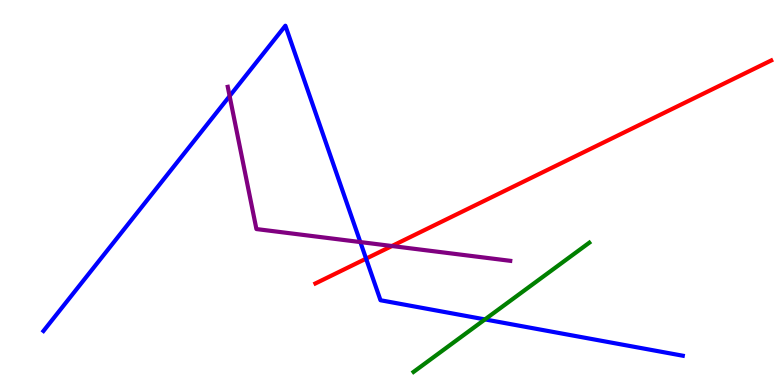[{'lines': ['blue', 'red'], 'intersections': [{'x': 4.72, 'y': 3.28}]}, {'lines': ['green', 'red'], 'intersections': []}, {'lines': ['purple', 'red'], 'intersections': [{'x': 5.06, 'y': 3.61}]}, {'lines': ['blue', 'green'], 'intersections': [{'x': 6.26, 'y': 1.7}]}, {'lines': ['blue', 'purple'], 'intersections': [{'x': 2.96, 'y': 7.5}, {'x': 4.65, 'y': 3.71}]}, {'lines': ['green', 'purple'], 'intersections': []}]